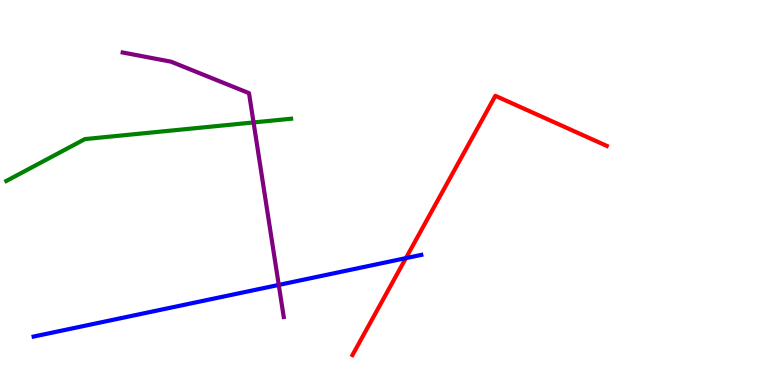[{'lines': ['blue', 'red'], 'intersections': [{'x': 5.24, 'y': 3.29}]}, {'lines': ['green', 'red'], 'intersections': []}, {'lines': ['purple', 'red'], 'intersections': []}, {'lines': ['blue', 'green'], 'intersections': []}, {'lines': ['blue', 'purple'], 'intersections': [{'x': 3.6, 'y': 2.6}]}, {'lines': ['green', 'purple'], 'intersections': [{'x': 3.27, 'y': 6.82}]}]